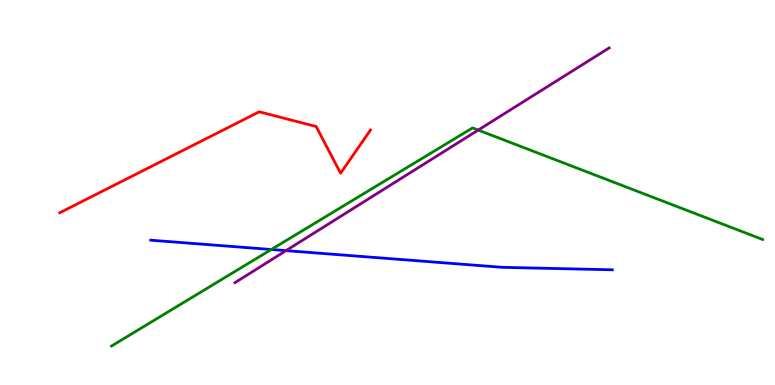[{'lines': ['blue', 'red'], 'intersections': []}, {'lines': ['green', 'red'], 'intersections': []}, {'lines': ['purple', 'red'], 'intersections': []}, {'lines': ['blue', 'green'], 'intersections': [{'x': 3.5, 'y': 3.52}]}, {'lines': ['blue', 'purple'], 'intersections': [{'x': 3.69, 'y': 3.49}]}, {'lines': ['green', 'purple'], 'intersections': [{'x': 6.17, 'y': 6.62}]}]